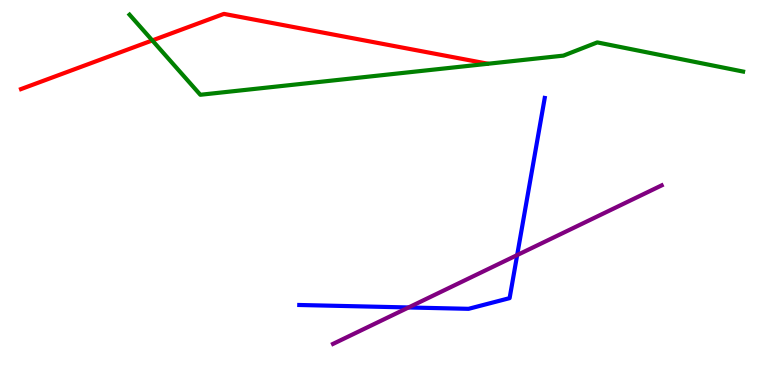[{'lines': ['blue', 'red'], 'intersections': []}, {'lines': ['green', 'red'], 'intersections': [{'x': 1.97, 'y': 8.95}]}, {'lines': ['purple', 'red'], 'intersections': []}, {'lines': ['blue', 'green'], 'intersections': []}, {'lines': ['blue', 'purple'], 'intersections': [{'x': 5.27, 'y': 2.01}, {'x': 6.67, 'y': 3.37}]}, {'lines': ['green', 'purple'], 'intersections': []}]